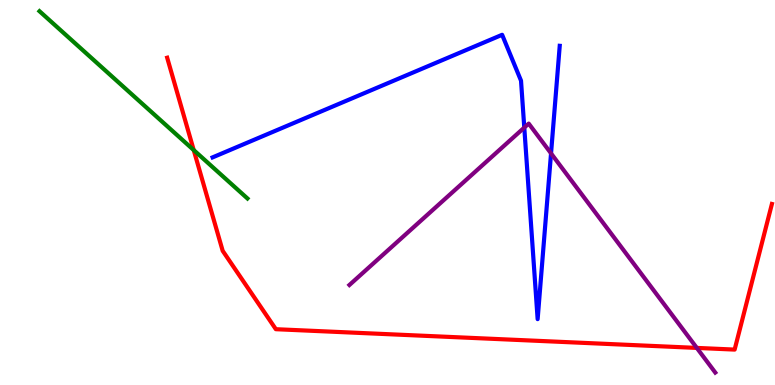[{'lines': ['blue', 'red'], 'intersections': []}, {'lines': ['green', 'red'], 'intersections': [{'x': 2.5, 'y': 6.1}]}, {'lines': ['purple', 'red'], 'intersections': [{'x': 8.99, 'y': 0.963}]}, {'lines': ['blue', 'green'], 'intersections': []}, {'lines': ['blue', 'purple'], 'intersections': [{'x': 6.76, 'y': 6.69}, {'x': 7.11, 'y': 6.02}]}, {'lines': ['green', 'purple'], 'intersections': []}]